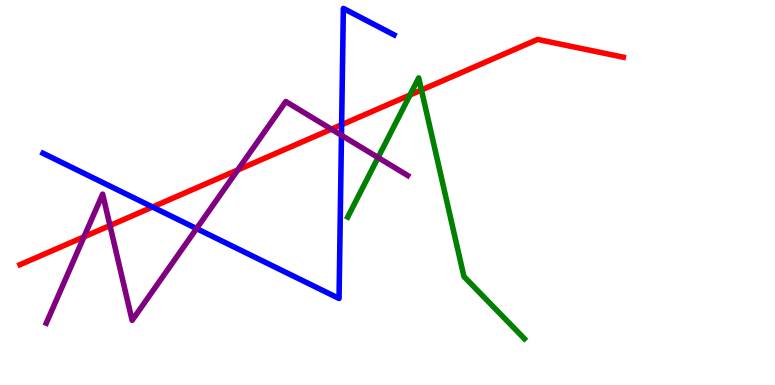[{'lines': ['blue', 'red'], 'intersections': [{'x': 1.97, 'y': 4.62}, {'x': 4.41, 'y': 6.76}]}, {'lines': ['green', 'red'], 'intersections': [{'x': 5.29, 'y': 7.53}, {'x': 5.44, 'y': 7.66}]}, {'lines': ['purple', 'red'], 'intersections': [{'x': 1.08, 'y': 3.85}, {'x': 1.42, 'y': 4.14}, {'x': 3.07, 'y': 5.59}, {'x': 4.28, 'y': 6.64}]}, {'lines': ['blue', 'green'], 'intersections': []}, {'lines': ['blue', 'purple'], 'intersections': [{'x': 2.54, 'y': 4.06}, {'x': 4.41, 'y': 6.49}]}, {'lines': ['green', 'purple'], 'intersections': [{'x': 4.88, 'y': 5.91}]}]